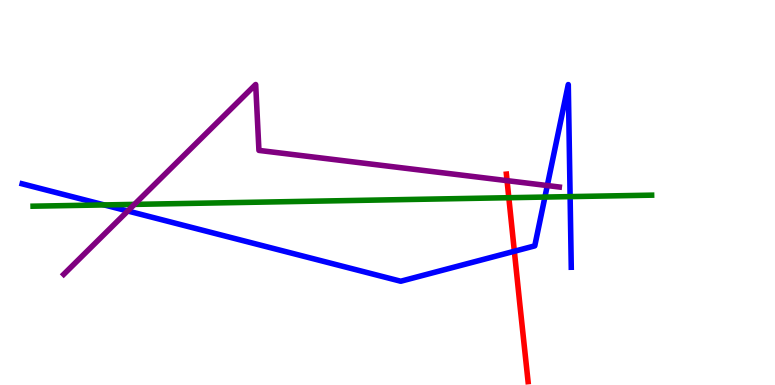[{'lines': ['blue', 'red'], 'intersections': [{'x': 6.64, 'y': 3.47}]}, {'lines': ['green', 'red'], 'intersections': [{'x': 6.57, 'y': 4.86}]}, {'lines': ['purple', 'red'], 'intersections': [{'x': 6.54, 'y': 5.31}]}, {'lines': ['blue', 'green'], 'intersections': [{'x': 1.34, 'y': 4.68}, {'x': 7.03, 'y': 4.88}, {'x': 7.36, 'y': 4.89}]}, {'lines': ['blue', 'purple'], 'intersections': [{'x': 1.65, 'y': 4.52}, {'x': 7.06, 'y': 5.18}]}, {'lines': ['green', 'purple'], 'intersections': [{'x': 1.73, 'y': 4.69}]}]